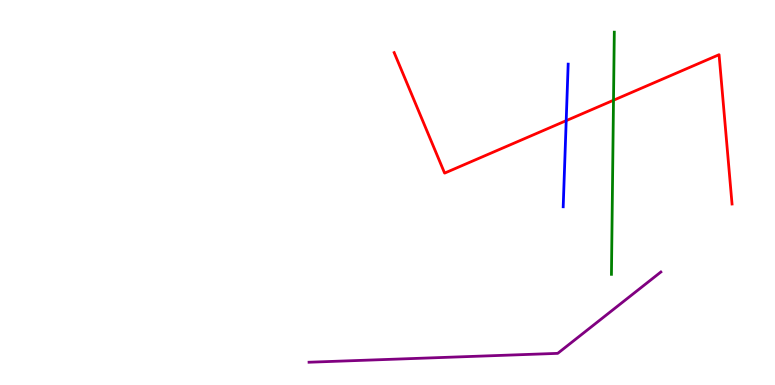[{'lines': ['blue', 'red'], 'intersections': [{'x': 7.31, 'y': 6.87}]}, {'lines': ['green', 'red'], 'intersections': [{'x': 7.92, 'y': 7.4}]}, {'lines': ['purple', 'red'], 'intersections': []}, {'lines': ['blue', 'green'], 'intersections': []}, {'lines': ['blue', 'purple'], 'intersections': []}, {'lines': ['green', 'purple'], 'intersections': []}]